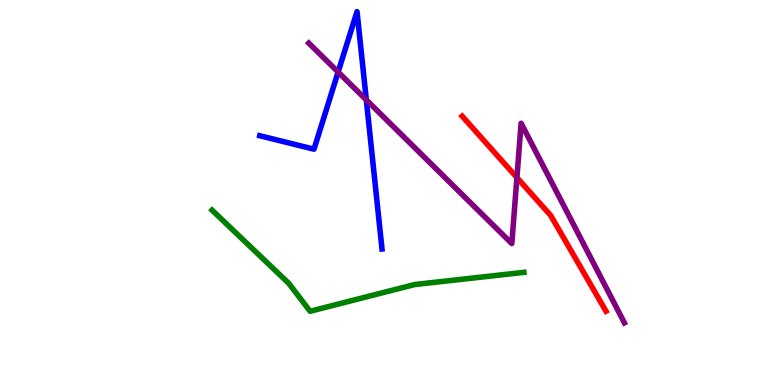[{'lines': ['blue', 'red'], 'intersections': []}, {'lines': ['green', 'red'], 'intersections': []}, {'lines': ['purple', 'red'], 'intersections': [{'x': 6.67, 'y': 5.39}]}, {'lines': ['blue', 'green'], 'intersections': []}, {'lines': ['blue', 'purple'], 'intersections': [{'x': 4.36, 'y': 8.13}, {'x': 4.73, 'y': 7.41}]}, {'lines': ['green', 'purple'], 'intersections': []}]